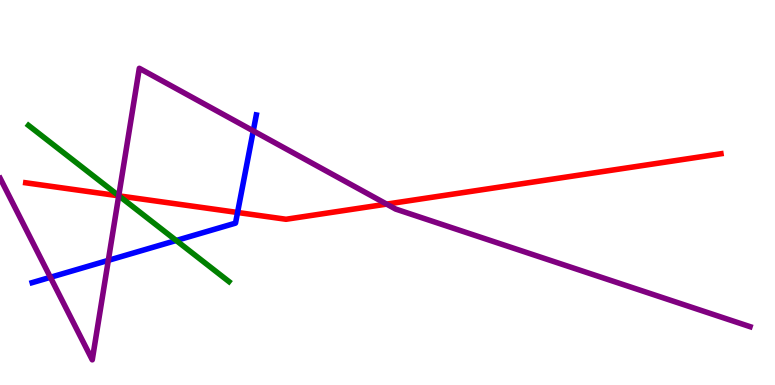[{'lines': ['blue', 'red'], 'intersections': [{'x': 3.07, 'y': 4.48}]}, {'lines': ['green', 'red'], 'intersections': [{'x': 1.53, 'y': 4.91}]}, {'lines': ['purple', 'red'], 'intersections': [{'x': 1.53, 'y': 4.91}, {'x': 4.99, 'y': 4.7}]}, {'lines': ['blue', 'green'], 'intersections': [{'x': 2.27, 'y': 3.75}]}, {'lines': ['blue', 'purple'], 'intersections': [{'x': 0.65, 'y': 2.8}, {'x': 1.4, 'y': 3.24}, {'x': 3.27, 'y': 6.6}]}, {'lines': ['green', 'purple'], 'intersections': [{'x': 1.53, 'y': 4.92}]}]